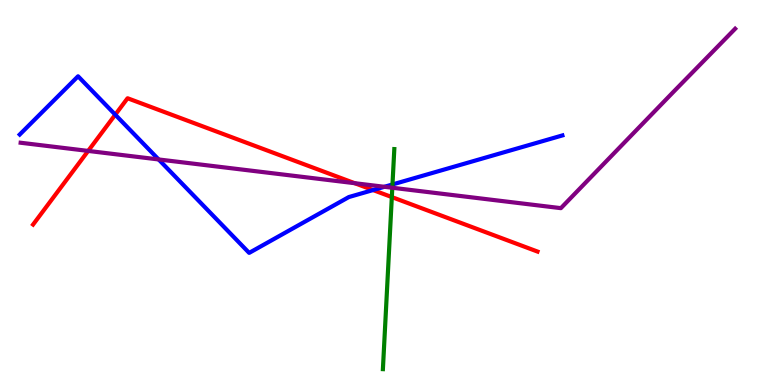[{'lines': ['blue', 'red'], 'intersections': [{'x': 1.49, 'y': 7.02}, {'x': 4.81, 'y': 5.06}]}, {'lines': ['green', 'red'], 'intersections': [{'x': 5.06, 'y': 4.88}]}, {'lines': ['purple', 'red'], 'intersections': [{'x': 1.14, 'y': 6.08}, {'x': 4.58, 'y': 5.24}]}, {'lines': ['blue', 'green'], 'intersections': [{'x': 5.06, 'y': 5.21}]}, {'lines': ['blue', 'purple'], 'intersections': [{'x': 2.05, 'y': 5.86}, {'x': 4.96, 'y': 5.15}]}, {'lines': ['green', 'purple'], 'intersections': [{'x': 5.06, 'y': 5.12}]}]